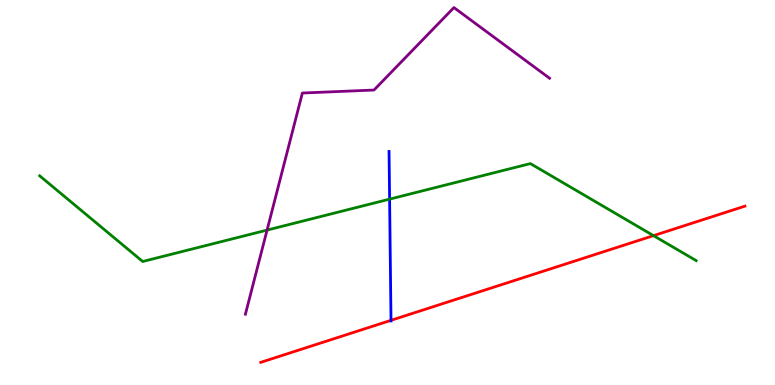[{'lines': ['blue', 'red'], 'intersections': [{'x': 5.05, 'y': 1.68}]}, {'lines': ['green', 'red'], 'intersections': [{'x': 8.43, 'y': 3.88}]}, {'lines': ['purple', 'red'], 'intersections': []}, {'lines': ['blue', 'green'], 'intersections': [{'x': 5.03, 'y': 4.83}]}, {'lines': ['blue', 'purple'], 'intersections': []}, {'lines': ['green', 'purple'], 'intersections': [{'x': 3.45, 'y': 4.02}]}]